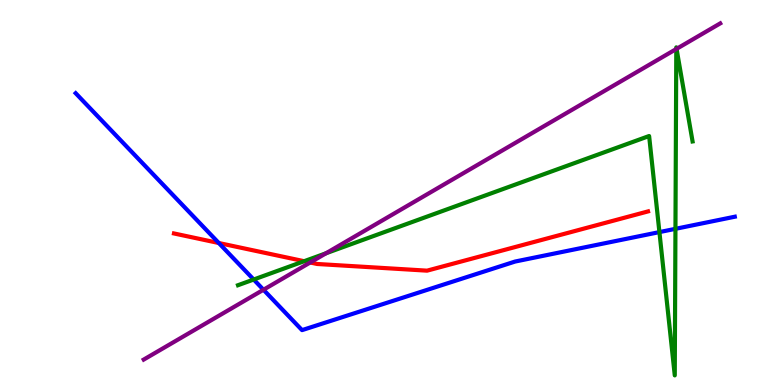[{'lines': ['blue', 'red'], 'intersections': [{'x': 2.82, 'y': 3.69}]}, {'lines': ['green', 'red'], 'intersections': [{'x': 3.92, 'y': 3.22}]}, {'lines': ['purple', 'red'], 'intersections': [{'x': 4.0, 'y': 3.18}]}, {'lines': ['blue', 'green'], 'intersections': [{'x': 3.27, 'y': 2.74}, {'x': 8.51, 'y': 3.97}, {'x': 8.72, 'y': 4.06}]}, {'lines': ['blue', 'purple'], 'intersections': [{'x': 3.4, 'y': 2.47}]}, {'lines': ['green', 'purple'], 'intersections': [{'x': 4.21, 'y': 3.42}, {'x': 8.73, 'y': 8.73}, {'x': 8.73, 'y': 8.73}]}]